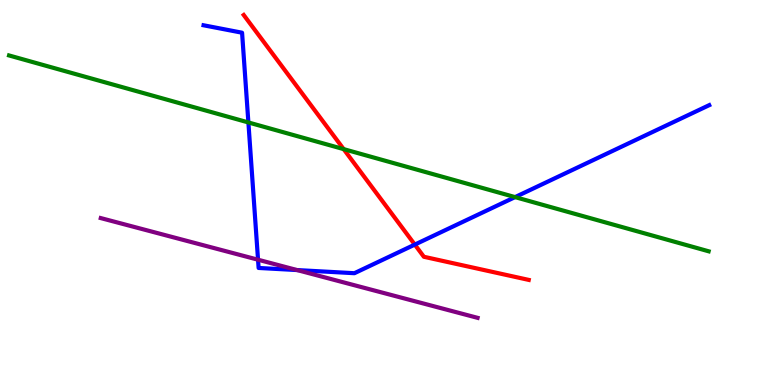[{'lines': ['blue', 'red'], 'intersections': [{'x': 5.35, 'y': 3.65}]}, {'lines': ['green', 'red'], 'intersections': [{'x': 4.43, 'y': 6.13}]}, {'lines': ['purple', 'red'], 'intersections': []}, {'lines': ['blue', 'green'], 'intersections': [{'x': 3.2, 'y': 6.82}, {'x': 6.65, 'y': 4.88}]}, {'lines': ['blue', 'purple'], 'intersections': [{'x': 3.33, 'y': 3.25}, {'x': 3.83, 'y': 2.99}]}, {'lines': ['green', 'purple'], 'intersections': []}]